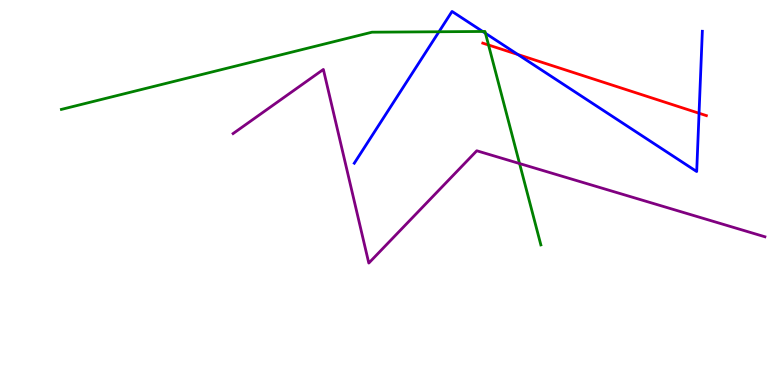[{'lines': ['blue', 'red'], 'intersections': [{'x': 6.68, 'y': 8.58}, {'x': 9.02, 'y': 7.06}]}, {'lines': ['green', 'red'], 'intersections': [{'x': 6.3, 'y': 8.83}]}, {'lines': ['purple', 'red'], 'intersections': []}, {'lines': ['blue', 'green'], 'intersections': [{'x': 5.66, 'y': 9.18}, {'x': 6.23, 'y': 9.18}, {'x': 6.26, 'y': 9.13}]}, {'lines': ['blue', 'purple'], 'intersections': []}, {'lines': ['green', 'purple'], 'intersections': [{'x': 6.7, 'y': 5.75}]}]